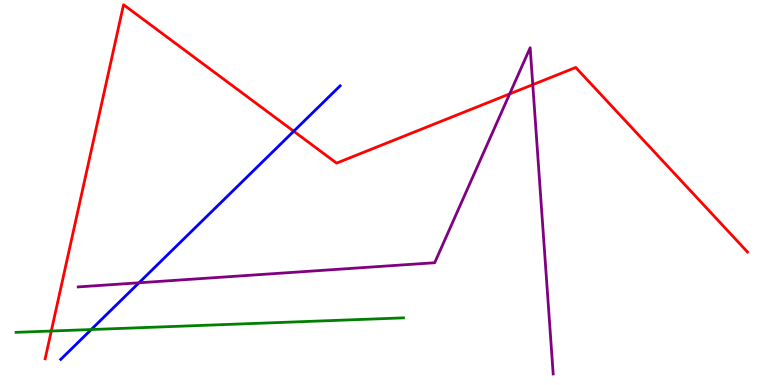[{'lines': ['blue', 'red'], 'intersections': [{'x': 3.79, 'y': 6.59}]}, {'lines': ['green', 'red'], 'intersections': [{'x': 0.662, 'y': 1.4}]}, {'lines': ['purple', 'red'], 'intersections': [{'x': 6.58, 'y': 7.56}, {'x': 6.87, 'y': 7.8}]}, {'lines': ['blue', 'green'], 'intersections': [{'x': 1.18, 'y': 1.44}]}, {'lines': ['blue', 'purple'], 'intersections': [{'x': 1.79, 'y': 2.65}]}, {'lines': ['green', 'purple'], 'intersections': []}]